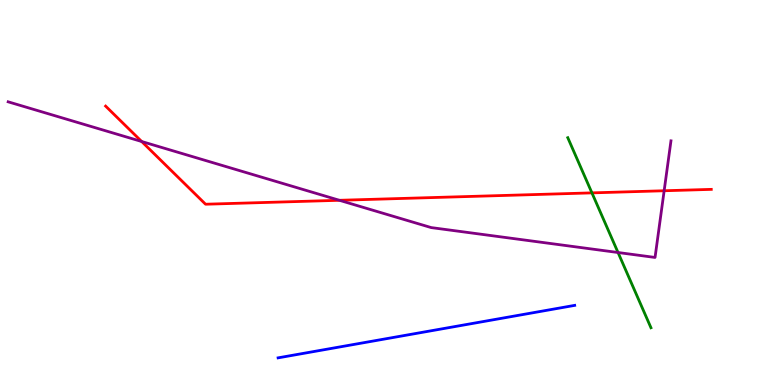[{'lines': ['blue', 'red'], 'intersections': []}, {'lines': ['green', 'red'], 'intersections': [{'x': 7.64, 'y': 4.99}]}, {'lines': ['purple', 'red'], 'intersections': [{'x': 1.83, 'y': 6.32}, {'x': 4.38, 'y': 4.8}, {'x': 8.57, 'y': 5.05}]}, {'lines': ['blue', 'green'], 'intersections': []}, {'lines': ['blue', 'purple'], 'intersections': []}, {'lines': ['green', 'purple'], 'intersections': [{'x': 7.97, 'y': 3.44}]}]